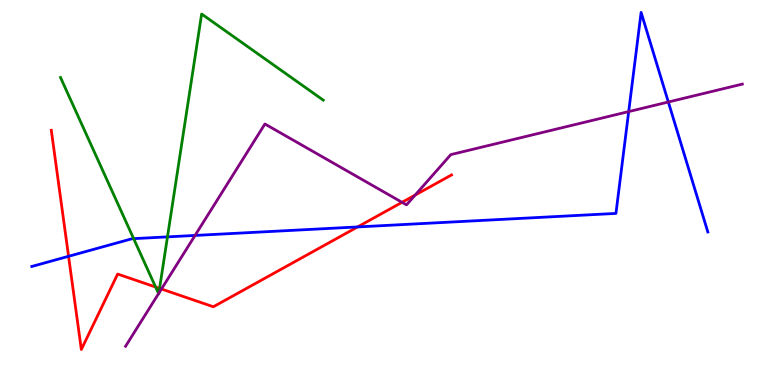[{'lines': ['blue', 'red'], 'intersections': [{'x': 0.885, 'y': 3.34}, {'x': 4.61, 'y': 4.11}]}, {'lines': ['green', 'red'], 'intersections': [{'x': 2.01, 'y': 2.54}, {'x': 2.06, 'y': 2.51}]}, {'lines': ['purple', 'red'], 'intersections': [{'x': 2.08, 'y': 2.49}, {'x': 5.19, 'y': 4.74}, {'x': 5.36, 'y': 4.93}]}, {'lines': ['blue', 'green'], 'intersections': [{'x': 1.72, 'y': 3.8}, {'x': 2.16, 'y': 3.85}]}, {'lines': ['blue', 'purple'], 'intersections': [{'x': 2.52, 'y': 3.88}, {'x': 8.11, 'y': 7.1}, {'x': 8.62, 'y': 7.35}]}, {'lines': ['green', 'purple'], 'intersections': [{'x': 2.05, 'y': 2.37}, {'x': 2.05, 'y': 2.38}]}]